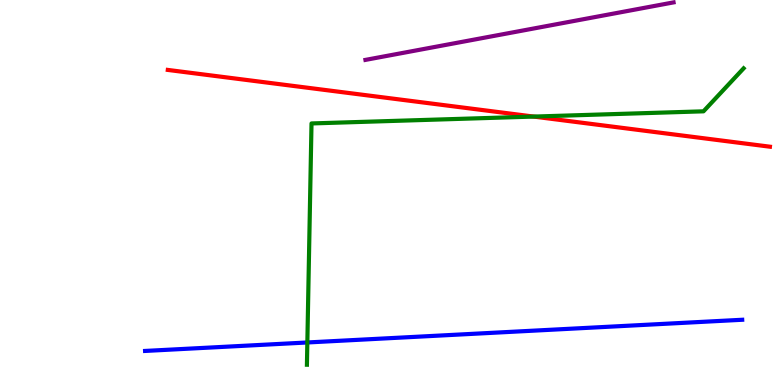[{'lines': ['blue', 'red'], 'intersections': []}, {'lines': ['green', 'red'], 'intersections': [{'x': 6.89, 'y': 6.97}]}, {'lines': ['purple', 'red'], 'intersections': []}, {'lines': ['blue', 'green'], 'intersections': [{'x': 3.97, 'y': 1.1}]}, {'lines': ['blue', 'purple'], 'intersections': []}, {'lines': ['green', 'purple'], 'intersections': []}]